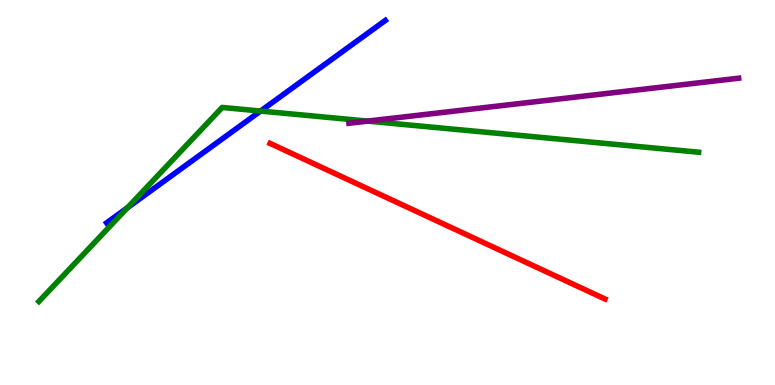[{'lines': ['blue', 'red'], 'intersections': []}, {'lines': ['green', 'red'], 'intersections': []}, {'lines': ['purple', 'red'], 'intersections': []}, {'lines': ['blue', 'green'], 'intersections': [{'x': 1.64, 'y': 4.6}, {'x': 3.36, 'y': 7.12}]}, {'lines': ['blue', 'purple'], 'intersections': []}, {'lines': ['green', 'purple'], 'intersections': [{'x': 4.74, 'y': 6.85}]}]